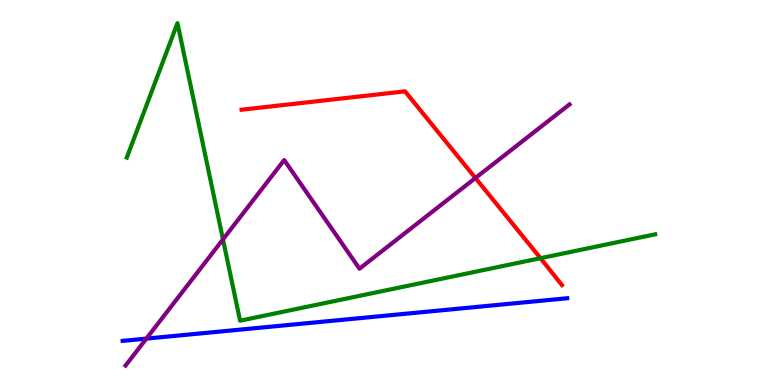[{'lines': ['blue', 'red'], 'intersections': []}, {'lines': ['green', 'red'], 'intersections': [{'x': 6.97, 'y': 3.29}]}, {'lines': ['purple', 'red'], 'intersections': [{'x': 6.13, 'y': 5.38}]}, {'lines': ['blue', 'green'], 'intersections': []}, {'lines': ['blue', 'purple'], 'intersections': [{'x': 1.89, 'y': 1.2}]}, {'lines': ['green', 'purple'], 'intersections': [{'x': 2.88, 'y': 3.78}]}]